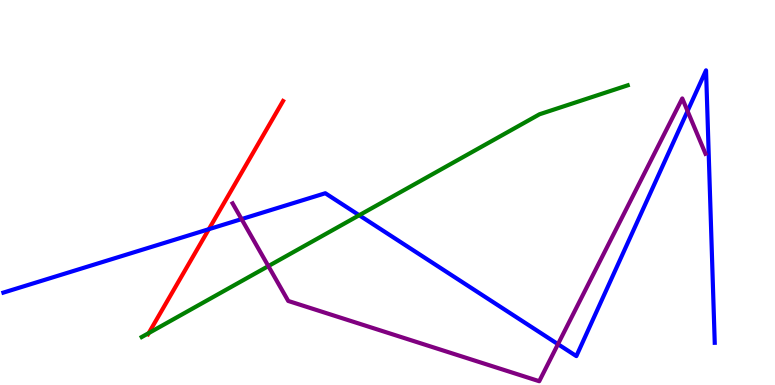[{'lines': ['blue', 'red'], 'intersections': [{'x': 2.69, 'y': 4.05}]}, {'lines': ['green', 'red'], 'intersections': [{'x': 1.92, 'y': 1.35}]}, {'lines': ['purple', 'red'], 'intersections': []}, {'lines': ['blue', 'green'], 'intersections': [{'x': 4.63, 'y': 4.41}]}, {'lines': ['blue', 'purple'], 'intersections': [{'x': 3.12, 'y': 4.31}, {'x': 7.2, 'y': 1.06}, {'x': 8.87, 'y': 7.12}]}, {'lines': ['green', 'purple'], 'intersections': [{'x': 3.46, 'y': 3.09}]}]